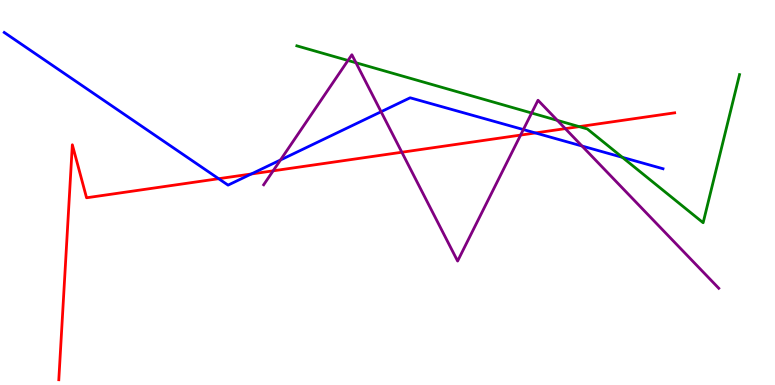[{'lines': ['blue', 'red'], 'intersections': [{'x': 2.82, 'y': 5.36}, {'x': 3.24, 'y': 5.48}, {'x': 6.91, 'y': 6.55}]}, {'lines': ['green', 'red'], 'intersections': [{'x': 7.47, 'y': 6.71}]}, {'lines': ['purple', 'red'], 'intersections': [{'x': 3.52, 'y': 5.56}, {'x': 5.19, 'y': 6.05}, {'x': 6.72, 'y': 6.49}, {'x': 7.29, 'y': 6.66}]}, {'lines': ['blue', 'green'], 'intersections': [{'x': 8.03, 'y': 5.91}]}, {'lines': ['blue', 'purple'], 'intersections': [{'x': 3.62, 'y': 5.84}, {'x': 4.92, 'y': 7.1}, {'x': 6.75, 'y': 6.63}, {'x': 7.51, 'y': 6.21}]}, {'lines': ['green', 'purple'], 'intersections': [{'x': 4.49, 'y': 8.43}, {'x': 4.59, 'y': 8.37}, {'x': 6.86, 'y': 7.06}, {'x': 7.19, 'y': 6.87}]}]